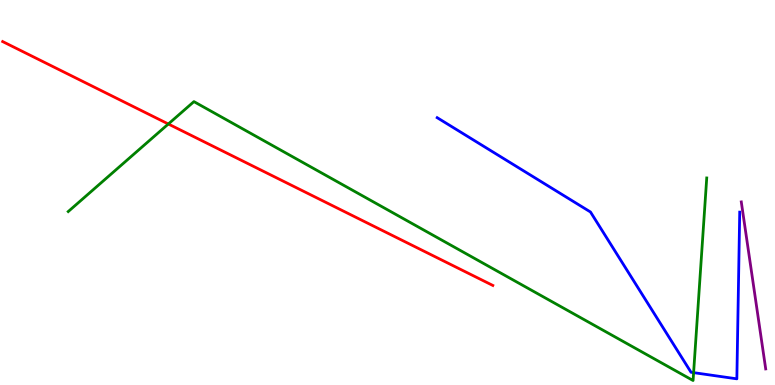[{'lines': ['blue', 'red'], 'intersections': []}, {'lines': ['green', 'red'], 'intersections': [{'x': 2.17, 'y': 6.78}]}, {'lines': ['purple', 'red'], 'intersections': []}, {'lines': ['blue', 'green'], 'intersections': [{'x': 8.95, 'y': 0.321}]}, {'lines': ['blue', 'purple'], 'intersections': []}, {'lines': ['green', 'purple'], 'intersections': []}]